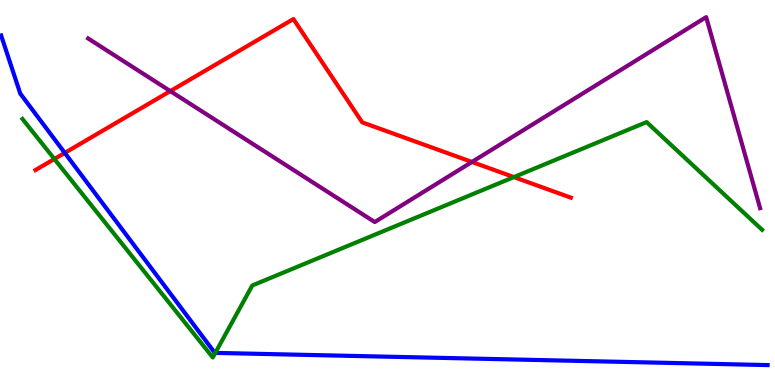[{'lines': ['blue', 'red'], 'intersections': [{'x': 0.836, 'y': 6.03}]}, {'lines': ['green', 'red'], 'intersections': [{'x': 0.702, 'y': 5.87}, {'x': 6.63, 'y': 5.4}]}, {'lines': ['purple', 'red'], 'intersections': [{'x': 2.2, 'y': 7.63}, {'x': 6.09, 'y': 5.79}]}, {'lines': ['blue', 'green'], 'intersections': [{'x': 2.78, 'y': 0.834}]}, {'lines': ['blue', 'purple'], 'intersections': []}, {'lines': ['green', 'purple'], 'intersections': []}]